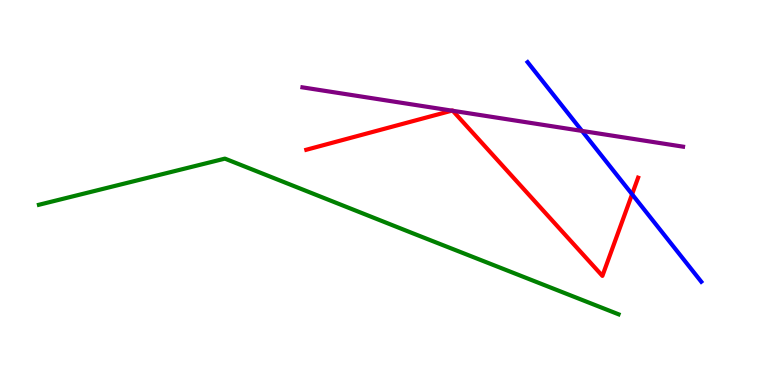[{'lines': ['blue', 'red'], 'intersections': [{'x': 8.16, 'y': 4.95}]}, {'lines': ['green', 'red'], 'intersections': []}, {'lines': ['purple', 'red'], 'intersections': [{'x': 5.83, 'y': 7.13}, {'x': 5.84, 'y': 7.12}]}, {'lines': ['blue', 'green'], 'intersections': []}, {'lines': ['blue', 'purple'], 'intersections': [{'x': 7.51, 'y': 6.6}]}, {'lines': ['green', 'purple'], 'intersections': []}]